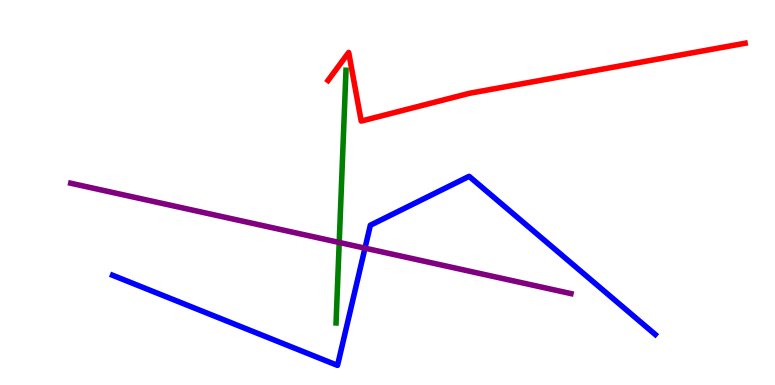[{'lines': ['blue', 'red'], 'intersections': []}, {'lines': ['green', 'red'], 'intersections': []}, {'lines': ['purple', 'red'], 'intersections': []}, {'lines': ['blue', 'green'], 'intersections': []}, {'lines': ['blue', 'purple'], 'intersections': [{'x': 4.71, 'y': 3.55}]}, {'lines': ['green', 'purple'], 'intersections': [{'x': 4.38, 'y': 3.7}]}]